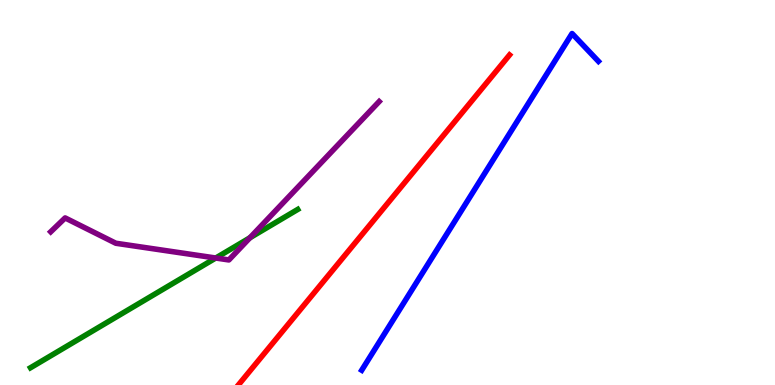[{'lines': ['blue', 'red'], 'intersections': []}, {'lines': ['green', 'red'], 'intersections': []}, {'lines': ['purple', 'red'], 'intersections': []}, {'lines': ['blue', 'green'], 'intersections': []}, {'lines': ['blue', 'purple'], 'intersections': []}, {'lines': ['green', 'purple'], 'intersections': [{'x': 2.78, 'y': 3.3}, {'x': 3.23, 'y': 3.82}]}]